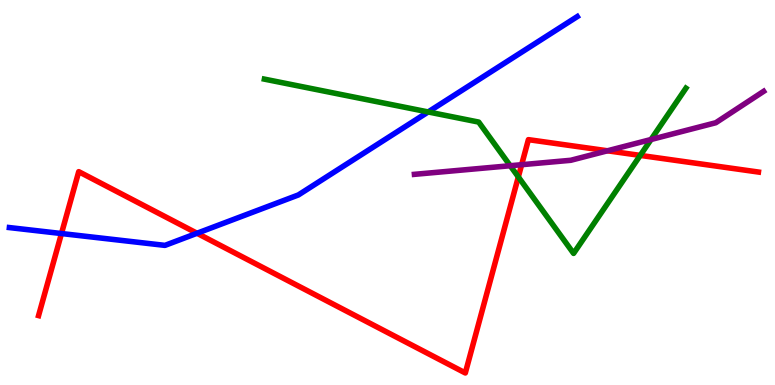[{'lines': ['blue', 'red'], 'intersections': [{'x': 0.793, 'y': 3.93}, {'x': 2.54, 'y': 3.94}]}, {'lines': ['green', 'red'], 'intersections': [{'x': 6.69, 'y': 5.4}, {'x': 8.26, 'y': 5.96}]}, {'lines': ['purple', 'red'], 'intersections': [{'x': 6.73, 'y': 5.72}, {'x': 7.84, 'y': 6.08}]}, {'lines': ['blue', 'green'], 'intersections': [{'x': 5.52, 'y': 7.09}]}, {'lines': ['blue', 'purple'], 'intersections': []}, {'lines': ['green', 'purple'], 'intersections': [{'x': 6.58, 'y': 5.7}, {'x': 8.4, 'y': 6.38}]}]